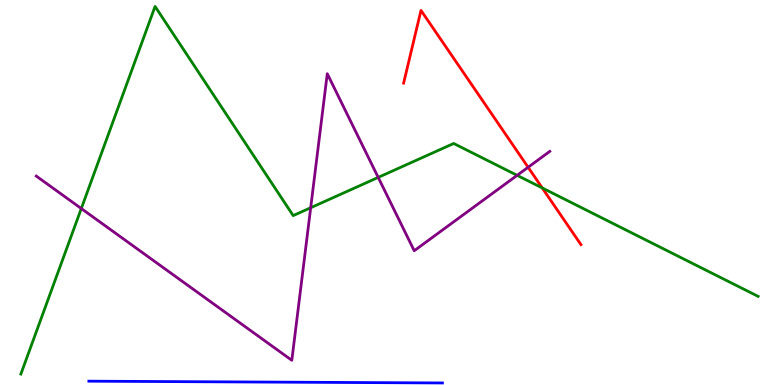[{'lines': ['blue', 'red'], 'intersections': []}, {'lines': ['green', 'red'], 'intersections': [{'x': 7.0, 'y': 5.12}]}, {'lines': ['purple', 'red'], 'intersections': [{'x': 6.81, 'y': 5.66}]}, {'lines': ['blue', 'green'], 'intersections': []}, {'lines': ['blue', 'purple'], 'intersections': []}, {'lines': ['green', 'purple'], 'intersections': [{'x': 1.05, 'y': 4.58}, {'x': 4.01, 'y': 4.6}, {'x': 4.88, 'y': 5.39}, {'x': 6.67, 'y': 5.45}]}]